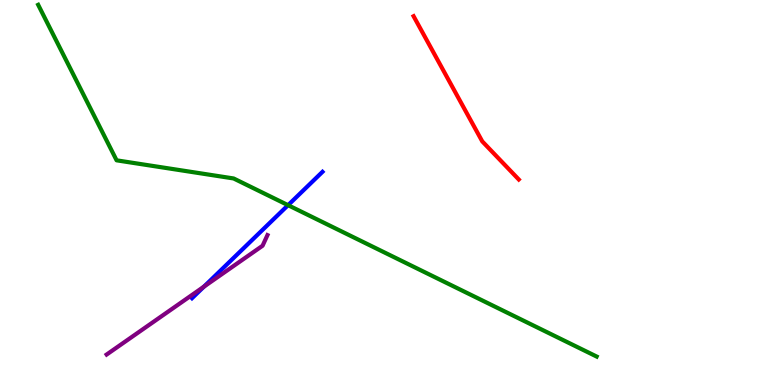[{'lines': ['blue', 'red'], 'intersections': []}, {'lines': ['green', 'red'], 'intersections': []}, {'lines': ['purple', 'red'], 'intersections': []}, {'lines': ['blue', 'green'], 'intersections': [{'x': 3.72, 'y': 4.67}]}, {'lines': ['blue', 'purple'], 'intersections': [{'x': 2.63, 'y': 2.55}]}, {'lines': ['green', 'purple'], 'intersections': []}]